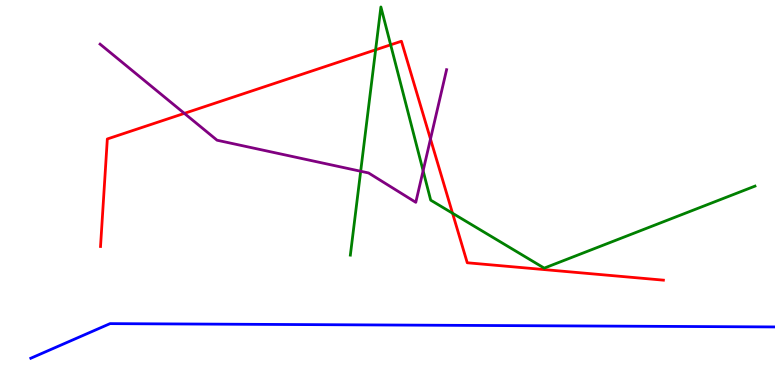[{'lines': ['blue', 'red'], 'intersections': []}, {'lines': ['green', 'red'], 'intersections': [{'x': 4.85, 'y': 8.71}, {'x': 5.04, 'y': 8.84}, {'x': 5.84, 'y': 4.46}]}, {'lines': ['purple', 'red'], 'intersections': [{'x': 2.38, 'y': 7.06}, {'x': 5.55, 'y': 6.39}]}, {'lines': ['blue', 'green'], 'intersections': []}, {'lines': ['blue', 'purple'], 'intersections': []}, {'lines': ['green', 'purple'], 'intersections': [{'x': 4.65, 'y': 5.55}, {'x': 5.46, 'y': 5.56}]}]